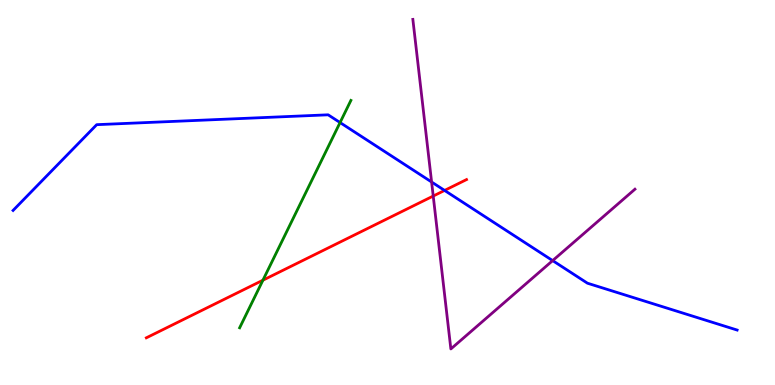[{'lines': ['blue', 'red'], 'intersections': [{'x': 5.74, 'y': 5.05}]}, {'lines': ['green', 'red'], 'intersections': [{'x': 3.39, 'y': 2.72}]}, {'lines': ['purple', 'red'], 'intersections': [{'x': 5.59, 'y': 4.91}]}, {'lines': ['blue', 'green'], 'intersections': [{'x': 4.39, 'y': 6.82}]}, {'lines': ['blue', 'purple'], 'intersections': [{'x': 5.57, 'y': 5.27}, {'x': 7.13, 'y': 3.23}]}, {'lines': ['green', 'purple'], 'intersections': []}]